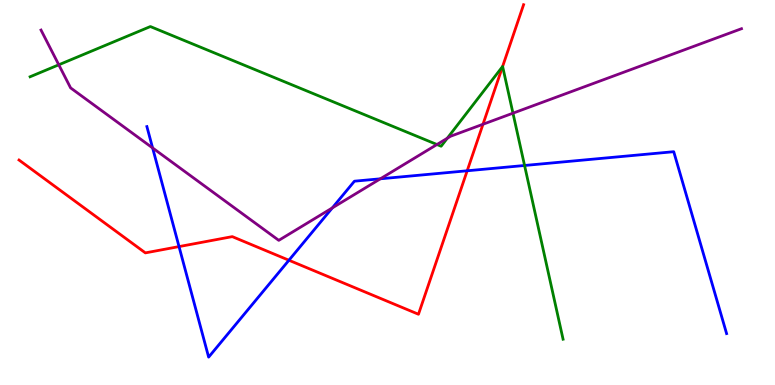[{'lines': ['blue', 'red'], 'intersections': [{'x': 2.31, 'y': 3.6}, {'x': 3.73, 'y': 3.24}, {'x': 6.03, 'y': 5.56}]}, {'lines': ['green', 'red'], 'intersections': [{'x': 6.49, 'y': 8.27}]}, {'lines': ['purple', 'red'], 'intersections': [{'x': 6.23, 'y': 6.77}]}, {'lines': ['blue', 'green'], 'intersections': [{'x': 6.77, 'y': 5.7}]}, {'lines': ['blue', 'purple'], 'intersections': [{'x': 1.97, 'y': 6.16}, {'x': 4.29, 'y': 4.6}, {'x': 4.91, 'y': 5.36}]}, {'lines': ['green', 'purple'], 'intersections': [{'x': 0.759, 'y': 8.32}, {'x': 5.64, 'y': 6.25}, {'x': 5.77, 'y': 6.41}, {'x': 6.62, 'y': 7.06}]}]